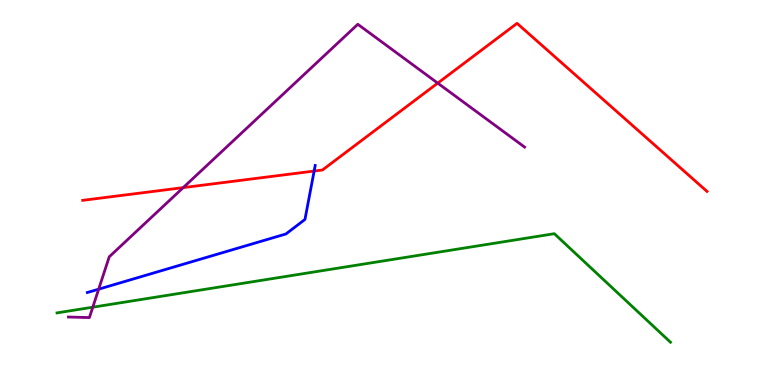[{'lines': ['blue', 'red'], 'intersections': [{'x': 4.05, 'y': 5.56}]}, {'lines': ['green', 'red'], 'intersections': []}, {'lines': ['purple', 'red'], 'intersections': [{'x': 2.36, 'y': 5.13}, {'x': 5.65, 'y': 7.84}]}, {'lines': ['blue', 'green'], 'intersections': []}, {'lines': ['blue', 'purple'], 'intersections': [{'x': 1.27, 'y': 2.49}]}, {'lines': ['green', 'purple'], 'intersections': [{'x': 1.2, 'y': 2.02}]}]